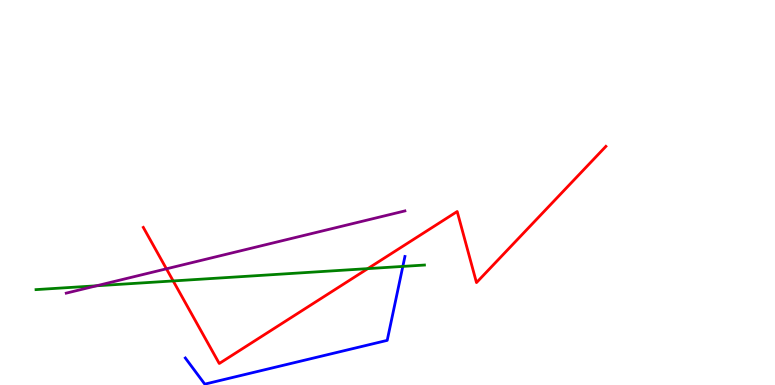[{'lines': ['blue', 'red'], 'intersections': []}, {'lines': ['green', 'red'], 'intersections': [{'x': 2.23, 'y': 2.7}, {'x': 4.75, 'y': 3.02}]}, {'lines': ['purple', 'red'], 'intersections': [{'x': 2.15, 'y': 3.02}]}, {'lines': ['blue', 'green'], 'intersections': [{'x': 5.2, 'y': 3.08}]}, {'lines': ['blue', 'purple'], 'intersections': []}, {'lines': ['green', 'purple'], 'intersections': [{'x': 1.24, 'y': 2.58}]}]